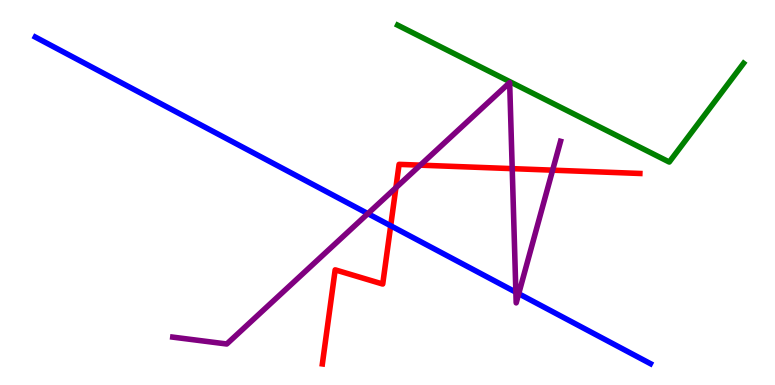[{'lines': ['blue', 'red'], 'intersections': [{'x': 5.04, 'y': 4.14}]}, {'lines': ['green', 'red'], 'intersections': []}, {'lines': ['purple', 'red'], 'intersections': [{'x': 5.11, 'y': 5.12}, {'x': 5.42, 'y': 5.71}, {'x': 6.61, 'y': 5.62}, {'x': 7.13, 'y': 5.58}]}, {'lines': ['blue', 'green'], 'intersections': []}, {'lines': ['blue', 'purple'], 'intersections': [{'x': 4.75, 'y': 4.45}, {'x': 6.66, 'y': 2.41}, {'x': 6.69, 'y': 2.37}]}, {'lines': ['green', 'purple'], 'intersections': []}]